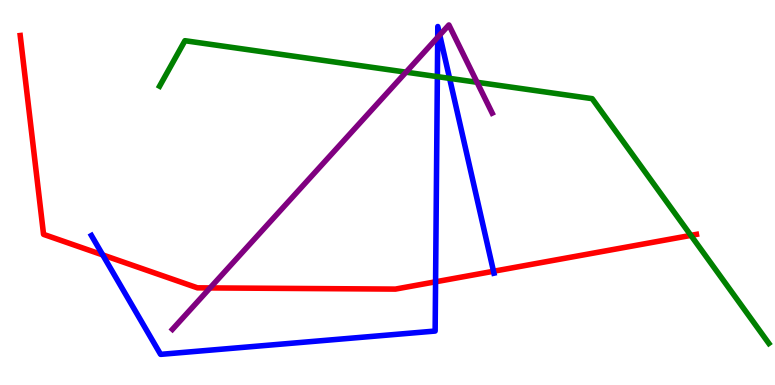[{'lines': ['blue', 'red'], 'intersections': [{'x': 1.33, 'y': 3.38}, {'x': 5.62, 'y': 2.68}, {'x': 6.37, 'y': 2.95}]}, {'lines': ['green', 'red'], 'intersections': [{'x': 8.91, 'y': 3.89}]}, {'lines': ['purple', 'red'], 'intersections': [{'x': 2.71, 'y': 2.52}]}, {'lines': ['blue', 'green'], 'intersections': [{'x': 5.64, 'y': 8.01}, {'x': 5.8, 'y': 7.96}]}, {'lines': ['blue', 'purple'], 'intersections': [{'x': 5.65, 'y': 9.03}, {'x': 5.67, 'y': 9.09}]}, {'lines': ['green', 'purple'], 'intersections': [{'x': 5.24, 'y': 8.13}, {'x': 6.16, 'y': 7.86}]}]